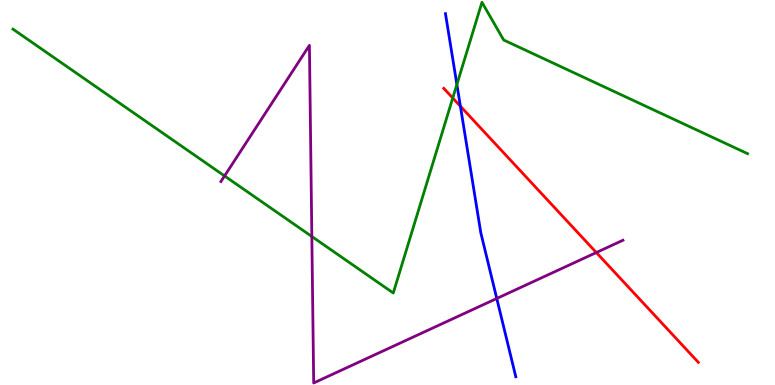[{'lines': ['blue', 'red'], 'intersections': [{'x': 5.94, 'y': 7.24}]}, {'lines': ['green', 'red'], 'intersections': [{'x': 5.84, 'y': 7.45}]}, {'lines': ['purple', 'red'], 'intersections': [{'x': 7.69, 'y': 3.44}]}, {'lines': ['blue', 'green'], 'intersections': [{'x': 5.9, 'y': 7.81}]}, {'lines': ['blue', 'purple'], 'intersections': [{'x': 6.41, 'y': 2.25}]}, {'lines': ['green', 'purple'], 'intersections': [{'x': 2.9, 'y': 5.43}, {'x': 4.02, 'y': 3.86}]}]